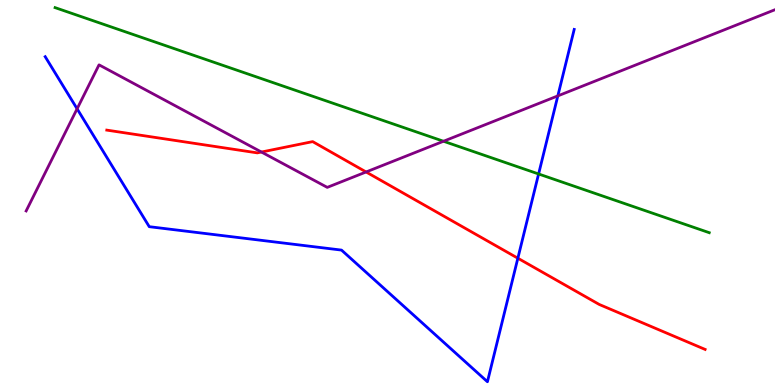[{'lines': ['blue', 'red'], 'intersections': [{'x': 6.68, 'y': 3.29}]}, {'lines': ['green', 'red'], 'intersections': []}, {'lines': ['purple', 'red'], 'intersections': [{'x': 3.37, 'y': 6.05}, {'x': 4.72, 'y': 5.53}]}, {'lines': ['blue', 'green'], 'intersections': [{'x': 6.95, 'y': 5.48}]}, {'lines': ['blue', 'purple'], 'intersections': [{'x': 0.995, 'y': 7.17}, {'x': 7.2, 'y': 7.51}]}, {'lines': ['green', 'purple'], 'intersections': [{'x': 5.72, 'y': 6.33}]}]